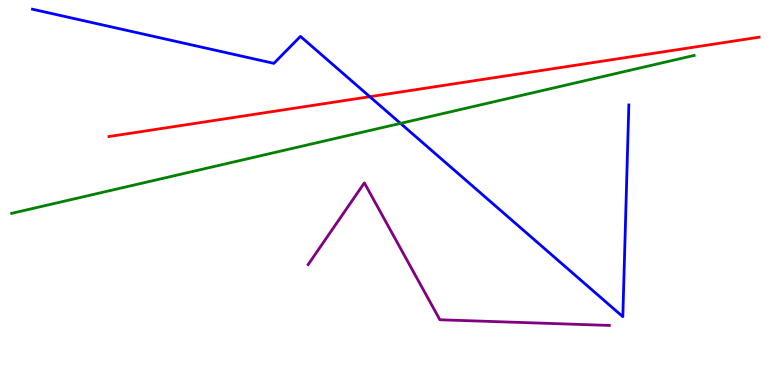[{'lines': ['blue', 'red'], 'intersections': [{'x': 4.77, 'y': 7.49}]}, {'lines': ['green', 'red'], 'intersections': []}, {'lines': ['purple', 'red'], 'intersections': []}, {'lines': ['blue', 'green'], 'intersections': [{'x': 5.17, 'y': 6.8}]}, {'lines': ['blue', 'purple'], 'intersections': []}, {'lines': ['green', 'purple'], 'intersections': []}]